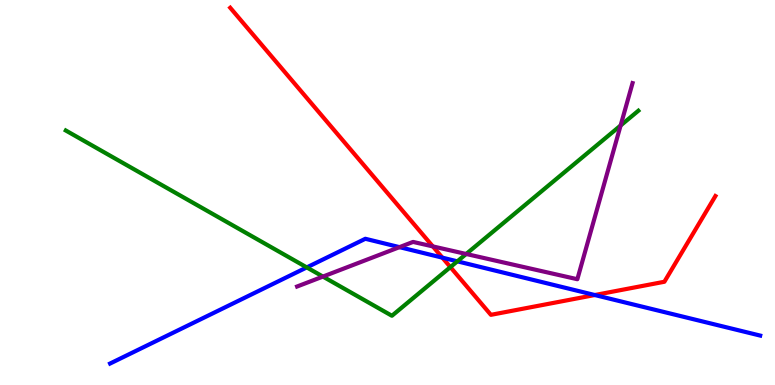[{'lines': ['blue', 'red'], 'intersections': [{'x': 5.71, 'y': 3.31}, {'x': 7.67, 'y': 2.34}]}, {'lines': ['green', 'red'], 'intersections': [{'x': 5.81, 'y': 3.06}]}, {'lines': ['purple', 'red'], 'intersections': [{'x': 5.58, 'y': 3.6}]}, {'lines': ['blue', 'green'], 'intersections': [{'x': 3.96, 'y': 3.05}, {'x': 5.9, 'y': 3.21}]}, {'lines': ['blue', 'purple'], 'intersections': [{'x': 5.15, 'y': 3.58}]}, {'lines': ['green', 'purple'], 'intersections': [{'x': 4.17, 'y': 2.82}, {'x': 6.02, 'y': 3.4}, {'x': 8.01, 'y': 6.74}]}]